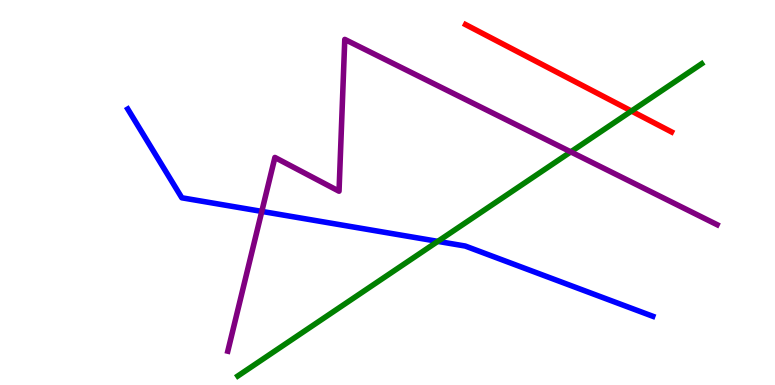[{'lines': ['blue', 'red'], 'intersections': []}, {'lines': ['green', 'red'], 'intersections': [{'x': 8.15, 'y': 7.12}]}, {'lines': ['purple', 'red'], 'intersections': []}, {'lines': ['blue', 'green'], 'intersections': [{'x': 5.65, 'y': 3.73}]}, {'lines': ['blue', 'purple'], 'intersections': [{'x': 3.38, 'y': 4.51}]}, {'lines': ['green', 'purple'], 'intersections': [{'x': 7.36, 'y': 6.06}]}]